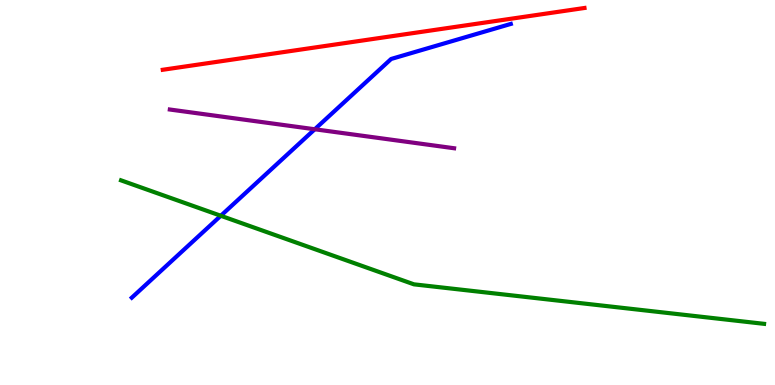[{'lines': ['blue', 'red'], 'intersections': []}, {'lines': ['green', 'red'], 'intersections': []}, {'lines': ['purple', 'red'], 'intersections': []}, {'lines': ['blue', 'green'], 'intersections': [{'x': 2.85, 'y': 4.4}]}, {'lines': ['blue', 'purple'], 'intersections': [{'x': 4.06, 'y': 6.64}]}, {'lines': ['green', 'purple'], 'intersections': []}]